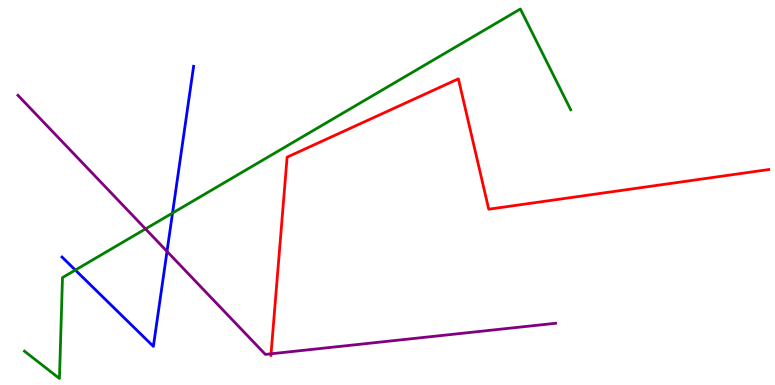[{'lines': ['blue', 'red'], 'intersections': []}, {'lines': ['green', 'red'], 'intersections': []}, {'lines': ['purple', 'red'], 'intersections': [{'x': 3.5, 'y': 0.81}]}, {'lines': ['blue', 'green'], 'intersections': [{'x': 0.972, 'y': 2.99}, {'x': 2.23, 'y': 4.47}]}, {'lines': ['blue', 'purple'], 'intersections': [{'x': 2.16, 'y': 3.47}]}, {'lines': ['green', 'purple'], 'intersections': [{'x': 1.88, 'y': 4.05}]}]